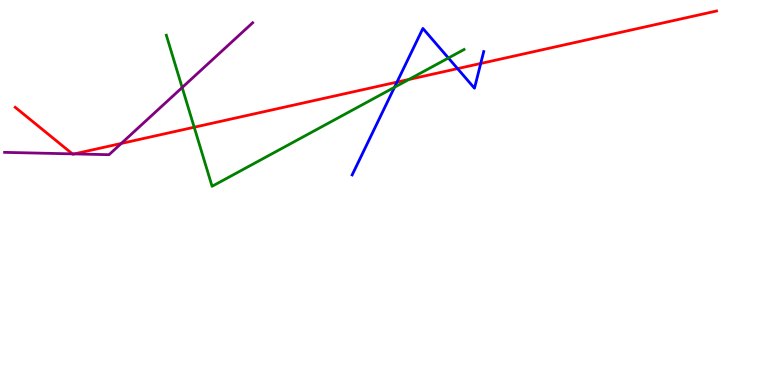[{'lines': ['blue', 'red'], 'intersections': [{'x': 5.12, 'y': 7.87}, {'x': 5.9, 'y': 8.22}, {'x': 6.2, 'y': 8.35}]}, {'lines': ['green', 'red'], 'intersections': [{'x': 2.51, 'y': 6.7}, {'x': 5.28, 'y': 7.94}]}, {'lines': ['purple', 'red'], 'intersections': [{'x': 0.934, 'y': 6.0}, {'x': 0.958, 'y': 6.0}, {'x': 1.56, 'y': 6.27}]}, {'lines': ['blue', 'green'], 'intersections': [{'x': 5.09, 'y': 7.73}, {'x': 5.79, 'y': 8.49}]}, {'lines': ['blue', 'purple'], 'intersections': []}, {'lines': ['green', 'purple'], 'intersections': [{'x': 2.35, 'y': 7.73}]}]